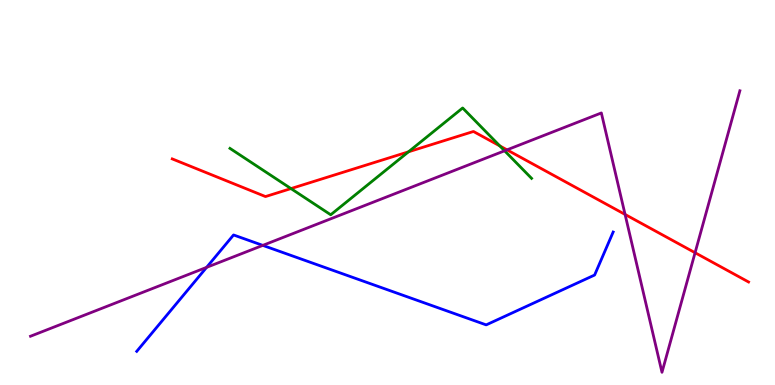[{'lines': ['blue', 'red'], 'intersections': []}, {'lines': ['green', 'red'], 'intersections': [{'x': 3.75, 'y': 5.1}, {'x': 5.27, 'y': 6.06}, {'x': 6.45, 'y': 6.21}]}, {'lines': ['purple', 'red'], 'intersections': [{'x': 6.54, 'y': 6.11}, {'x': 8.07, 'y': 4.43}, {'x': 8.97, 'y': 3.44}]}, {'lines': ['blue', 'green'], 'intersections': []}, {'lines': ['blue', 'purple'], 'intersections': [{'x': 2.67, 'y': 3.06}, {'x': 3.39, 'y': 3.63}]}, {'lines': ['green', 'purple'], 'intersections': [{'x': 6.51, 'y': 6.08}]}]